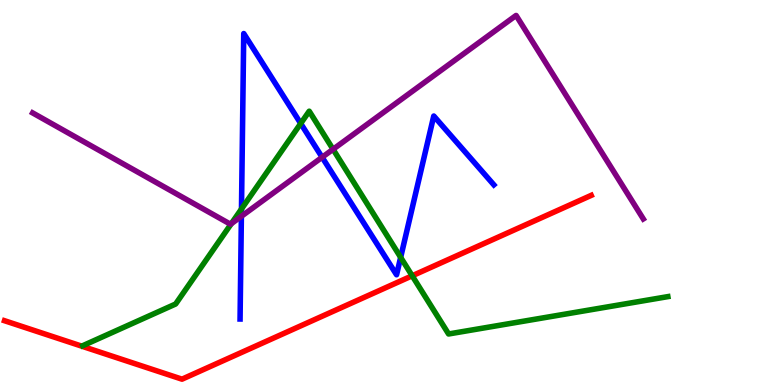[{'lines': ['blue', 'red'], 'intersections': []}, {'lines': ['green', 'red'], 'intersections': [{'x': 5.32, 'y': 2.84}]}, {'lines': ['purple', 'red'], 'intersections': []}, {'lines': ['blue', 'green'], 'intersections': [{'x': 3.12, 'y': 4.57}, {'x': 3.88, 'y': 6.79}, {'x': 5.17, 'y': 3.32}]}, {'lines': ['blue', 'purple'], 'intersections': [{'x': 3.11, 'y': 4.38}, {'x': 4.16, 'y': 5.92}]}, {'lines': ['green', 'purple'], 'intersections': [{'x': 2.98, 'y': 4.19}, {'x': 4.3, 'y': 6.12}]}]